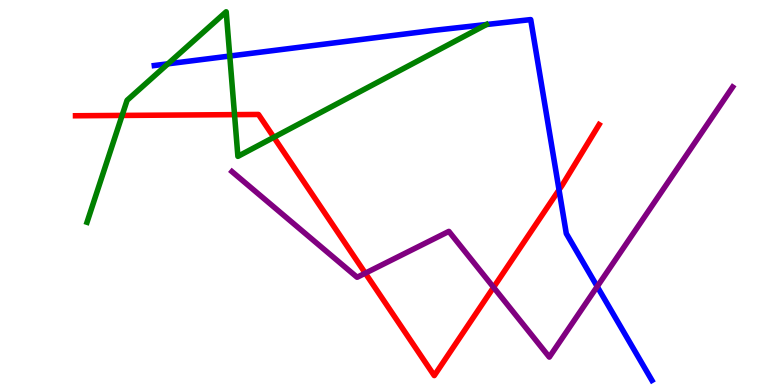[{'lines': ['blue', 'red'], 'intersections': [{'x': 7.21, 'y': 5.07}]}, {'lines': ['green', 'red'], 'intersections': [{'x': 1.58, 'y': 7.0}, {'x': 3.03, 'y': 7.02}, {'x': 3.53, 'y': 6.43}]}, {'lines': ['purple', 'red'], 'intersections': [{'x': 4.71, 'y': 2.9}, {'x': 6.37, 'y': 2.54}]}, {'lines': ['blue', 'green'], 'intersections': [{'x': 2.17, 'y': 8.34}, {'x': 2.96, 'y': 8.54}]}, {'lines': ['blue', 'purple'], 'intersections': [{'x': 7.71, 'y': 2.56}]}, {'lines': ['green', 'purple'], 'intersections': []}]